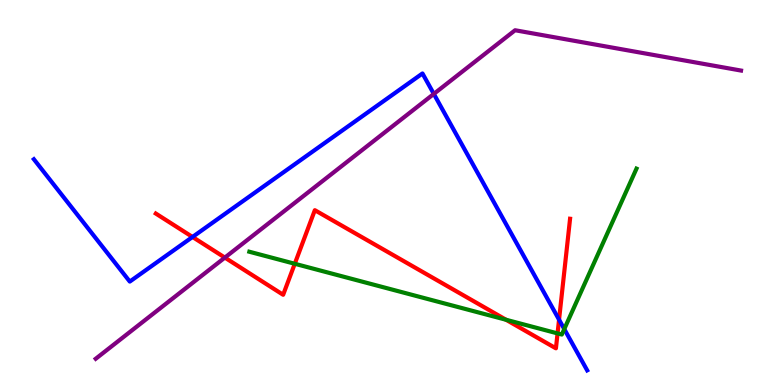[{'lines': ['blue', 'red'], 'intersections': [{'x': 2.48, 'y': 3.85}, {'x': 7.21, 'y': 1.7}]}, {'lines': ['green', 'red'], 'intersections': [{'x': 3.8, 'y': 3.15}, {'x': 6.53, 'y': 1.69}, {'x': 7.19, 'y': 1.34}]}, {'lines': ['purple', 'red'], 'intersections': [{'x': 2.9, 'y': 3.31}]}, {'lines': ['blue', 'green'], 'intersections': [{'x': 7.28, 'y': 1.45}]}, {'lines': ['blue', 'purple'], 'intersections': [{'x': 5.6, 'y': 7.56}]}, {'lines': ['green', 'purple'], 'intersections': []}]